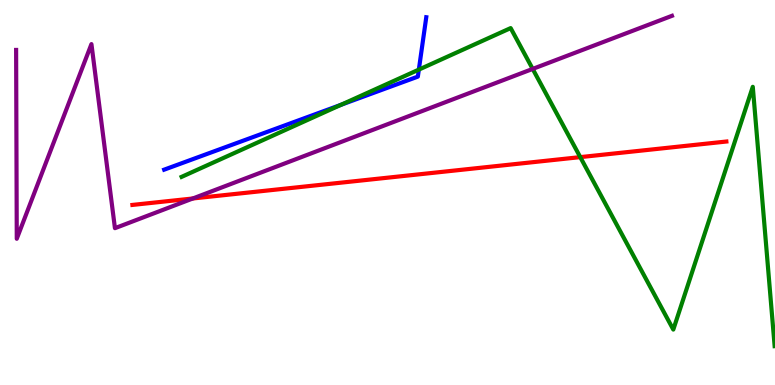[{'lines': ['blue', 'red'], 'intersections': []}, {'lines': ['green', 'red'], 'intersections': [{'x': 7.49, 'y': 5.92}]}, {'lines': ['purple', 'red'], 'intersections': [{'x': 2.49, 'y': 4.84}]}, {'lines': ['blue', 'green'], 'intersections': [{'x': 4.4, 'y': 7.28}, {'x': 5.4, 'y': 8.19}]}, {'lines': ['blue', 'purple'], 'intersections': []}, {'lines': ['green', 'purple'], 'intersections': [{'x': 6.87, 'y': 8.21}]}]